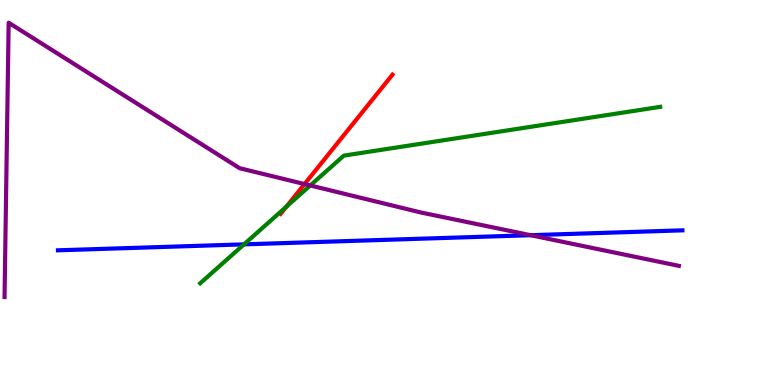[{'lines': ['blue', 'red'], 'intersections': []}, {'lines': ['green', 'red'], 'intersections': [{'x': 3.69, 'y': 4.63}]}, {'lines': ['purple', 'red'], 'intersections': [{'x': 3.93, 'y': 5.22}]}, {'lines': ['blue', 'green'], 'intersections': [{'x': 3.15, 'y': 3.65}]}, {'lines': ['blue', 'purple'], 'intersections': [{'x': 6.85, 'y': 3.89}]}, {'lines': ['green', 'purple'], 'intersections': [{'x': 4.0, 'y': 5.18}]}]